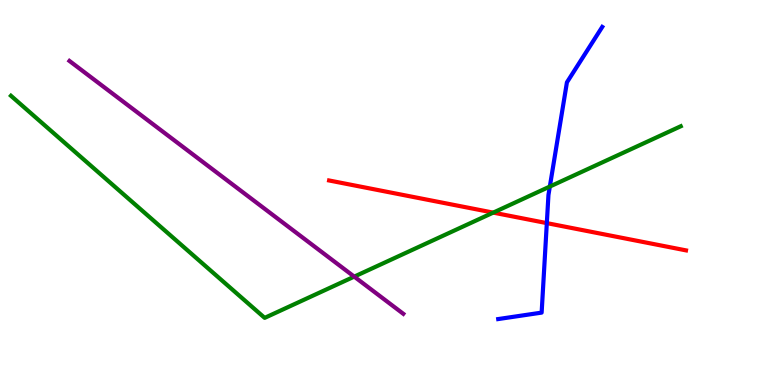[{'lines': ['blue', 'red'], 'intersections': [{'x': 7.06, 'y': 4.2}]}, {'lines': ['green', 'red'], 'intersections': [{'x': 6.36, 'y': 4.48}]}, {'lines': ['purple', 'red'], 'intersections': []}, {'lines': ['blue', 'green'], 'intersections': [{'x': 7.09, 'y': 5.15}]}, {'lines': ['blue', 'purple'], 'intersections': []}, {'lines': ['green', 'purple'], 'intersections': [{'x': 4.57, 'y': 2.81}]}]